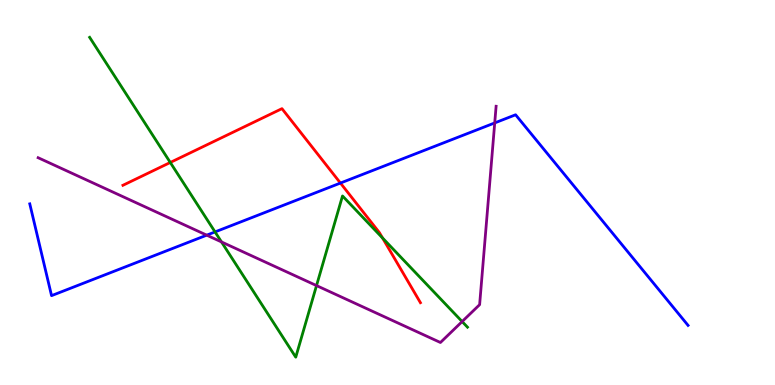[{'lines': ['blue', 'red'], 'intersections': [{'x': 4.39, 'y': 5.25}]}, {'lines': ['green', 'red'], 'intersections': [{'x': 2.2, 'y': 5.78}, {'x': 4.94, 'y': 3.82}]}, {'lines': ['purple', 'red'], 'intersections': []}, {'lines': ['blue', 'green'], 'intersections': [{'x': 2.77, 'y': 3.98}]}, {'lines': ['blue', 'purple'], 'intersections': [{'x': 2.67, 'y': 3.89}, {'x': 6.38, 'y': 6.81}]}, {'lines': ['green', 'purple'], 'intersections': [{'x': 2.86, 'y': 3.72}, {'x': 4.08, 'y': 2.58}, {'x': 5.96, 'y': 1.65}]}]